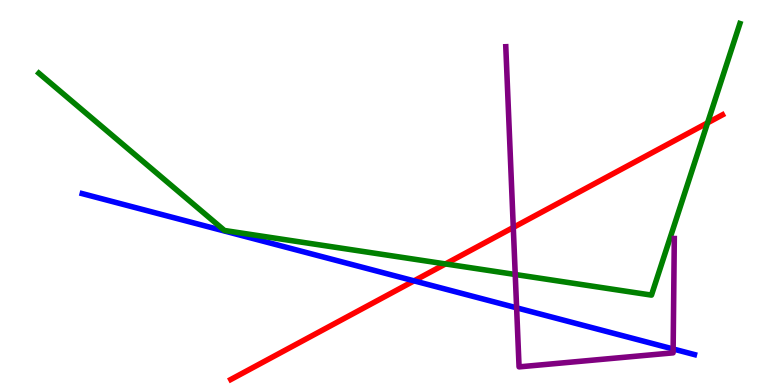[{'lines': ['blue', 'red'], 'intersections': [{'x': 5.34, 'y': 2.71}]}, {'lines': ['green', 'red'], 'intersections': [{'x': 5.75, 'y': 3.14}, {'x': 9.13, 'y': 6.81}]}, {'lines': ['purple', 'red'], 'intersections': [{'x': 6.62, 'y': 4.09}]}, {'lines': ['blue', 'green'], 'intersections': []}, {'lines': ['blue', 'purple'], 'intersections': [{'x': 6.67, 'y': 2.0}, {'x': 8.69, 'y': 0.936}]}, {'lines': ['green', 'purple'], 'intersections': [{'x': 6.65, 'y': 2.87}]}]